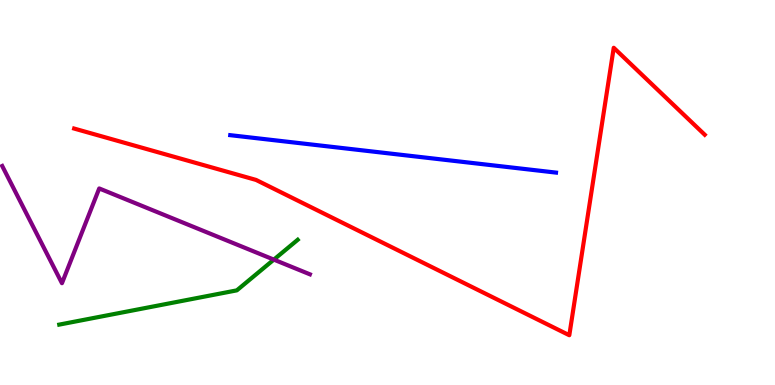[{'lines': ['blue', 'red'], 'intersections': []}, {'lines': ['green', 'red'], 'intersections': []}, {'lines': ['purple', 'red'], 'intersections': []}, {'lines': ['blue', 'green'], 'intersections': []}, {'lines': ['blue', 'purple'], 'intersections': []}, {'lines': ['green', 'purple'], 'intersections': [{'x': 3.53, 'y': 3.26}]}]